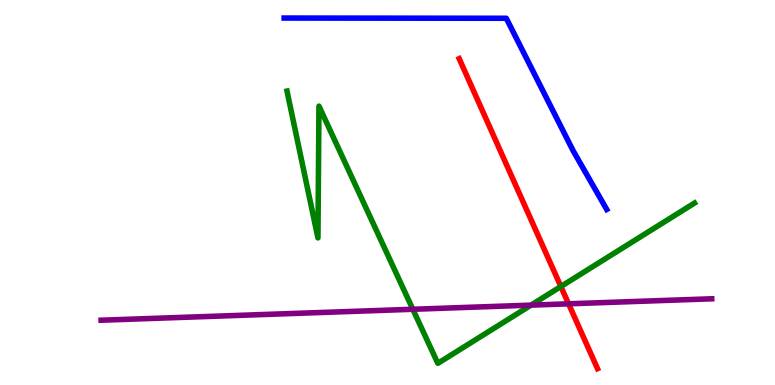[{'lines': ['blue', 'red'], 'intersections': []}, {'lines': ['green', 'red'], 'intersections': [{'x': 7.24, 'y': 2.56}]}, {'lines': ['purple', 'red'], 'intersections': [{'x': 7.34, 'y': 2.11}]}, {'lines': ['blue', 'green'], 'intersections': []}, {'lines': ['blue', 'purple'], 'intersections': []}, {'lines': ['green', 'purple'], 'intersections': [{'x': 5.33, 'y': 1.97}, {'x': 6.85, 'y': 2.07}]}]